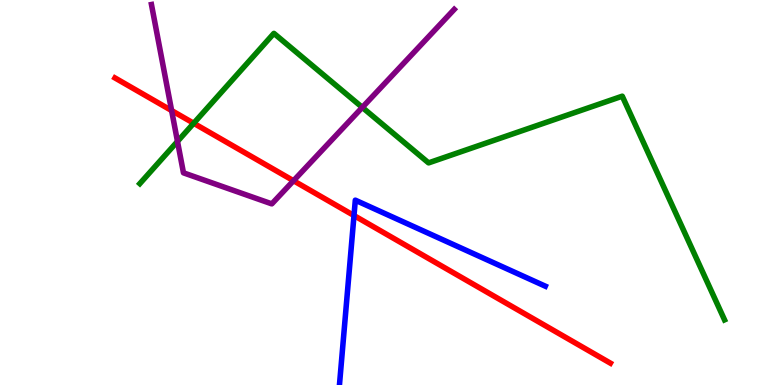[{'lines': ['blue', 'red'], 'intersections': [{'x': 4.57, 'y': 4.4}]}, {'lines': ['green', 'red'], 'intersections': [{'x': 2.5, 'y': 6.8}]}, {'lines': ['purple', 'red'], 'intersections': [{'x': 2.21, 'y': 7.13}, {'x': 3.79, 'y': 5.31}]}, {'lines': ['blue', 'green'], 'intersections': []}, {'lines': ['blue', 'purple'], 'intersections': []}, {'lines': ['green', 'purple'], 'intersections': [{'x': 2.29, 'y': 6.33}, {'x': 4.67, 'y': 7.21}]}]